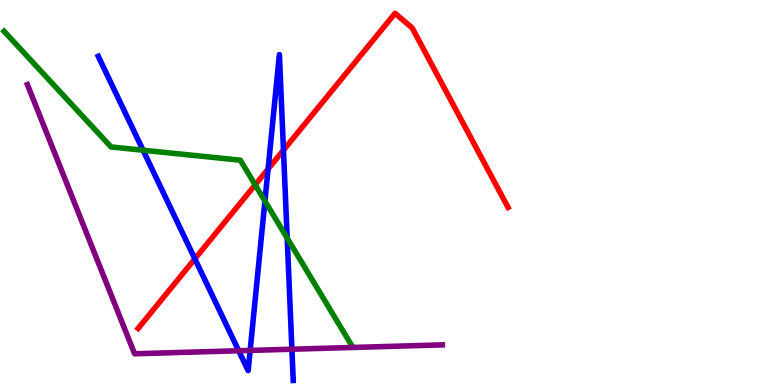[{'lines': ['blue', 'red'], 'intersections': [{'x': 2.51, 'y': 3.28}, {'x': 3.46, 'y': 5.61}, {'x': 3.66, 'y': 6.1}]}, {'lines': ['green', 'red'], 'intersections': [{'x': 3.29, 'y': 5.2}]}, {'lines': ['purple', 'red'], 'intersections': []}, {'lines': ['blue', 'green'], 'intersections': [{'x': 1.85, 'y': 6.1}, {'x': 3.42, 'y': 4.78}, {'x': 3.71, 'y': 3.81}]}, {'lines': ['blue', 'purple'], 'intersections': [{'x': 3.08, 'y': 0.889}, {'x': 3.23, 'y': 0.898}, {'x': 3.77, 'y': 0.929}]}, {'lines': ['green', 'purple'], 'intersections': []}]